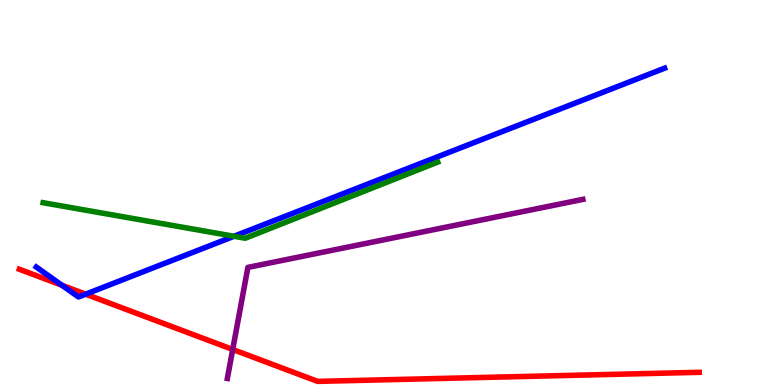[{'lines': ['blue', 'red'], 'intersections': [{'x': 0.799, 'y': 2.59}, {'x': 1.11, 'y': 2.36}]}, {'lines': ['green', 'red'], 'intersections': []}, {'lines': ['purple', 'red'], 'intersections': [{'x': 3.0, 'y': 0.923}]}, {'lines': ['blue', 'green'], 'intersections': [{'x': 3.02, 'y': 3.86}]}, {'lines': ['blue', 'purple'], 'intersections': []}, {'lines': ['green', 'purple'], 'intersections': []}]